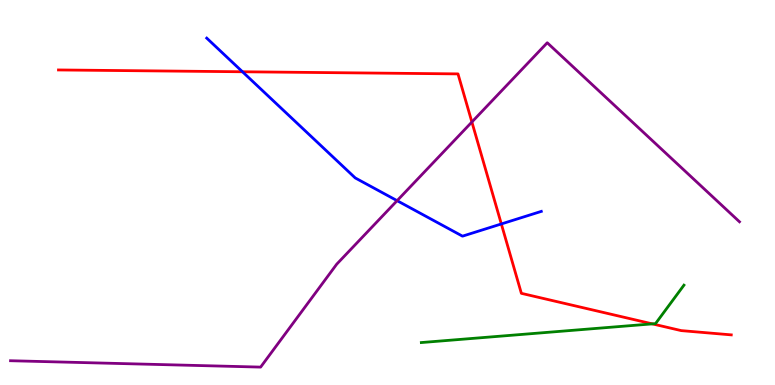[{'lines': ['blue', 'red'], 'intersections': [{'x': 3.13, 'y': 8.14}, {'x': 6.47, 'y': 4.18}]}, {'lines': ['green', 'red'], 'intersections': [{'x': 8.42, 'y': 1.59}]}, {'lines': ['purple', 'red'], 'intersections': [{'x': 6.09, 'y': 6.83}]}, {'lines': ['blue', 'green'], 'intersections': []}, {'lines': ['blue', 'purple'], 'intersections': [{'x': 5.12, 'y': 4.79}]}, {'lines': ['green', 'purple'], 'intersections': []}]